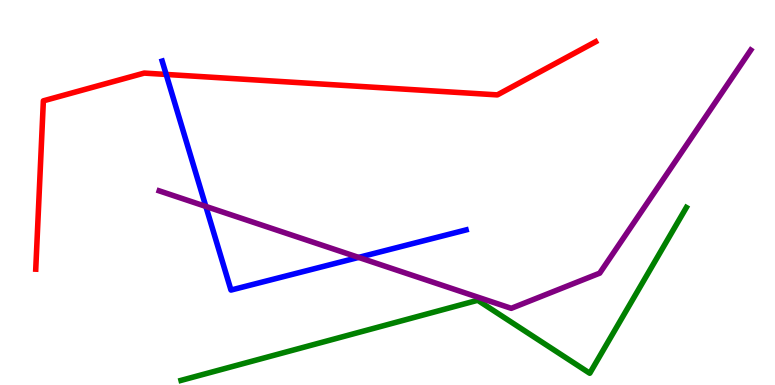[{'lines': ['blue', 'red'], 'intersections': [{'x': 2.14, 'y': 8.07}]}, {'lines': ['green', 'red'], 'intersections': []}, {'lines': ['purple', 'red'], 'intersections': []}, {'lines': ['blue', 'green'], 'intersections': []}, {'lines': ['blue', 'purple'], 'intersections': [{'x': 2.66, 'y': 4.64}, {'x': 4.63, 'y': 3.31}]}, {'lines': ['green', 'purple'], 'intersections': []}]